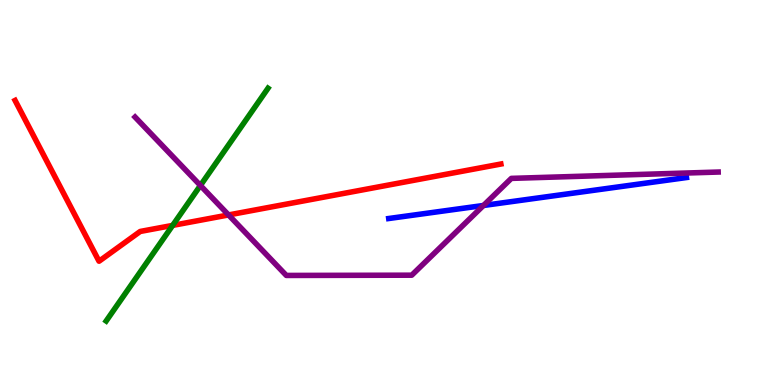[{'lines': ['blue', 'red'], 'intersections': []}, {'lines': ['green', 'red'], 'intersections': [{'x': 2.23, 'y': 4.15}]}, {'lines': ['purple', 'red'], 'intersections': [{'x': 2.95, 'y': 4.42}]}, {'lines': ['blue', 'green'], 'intersections': []}, {'lines': ['blue', 'purple'], 'intersections': [{'x': 6.24, 'y': 4.66}]}, {'lines': ['green', 'purple'], 'intersections': [{'x': 2.59, 'y': 5.18}]}]